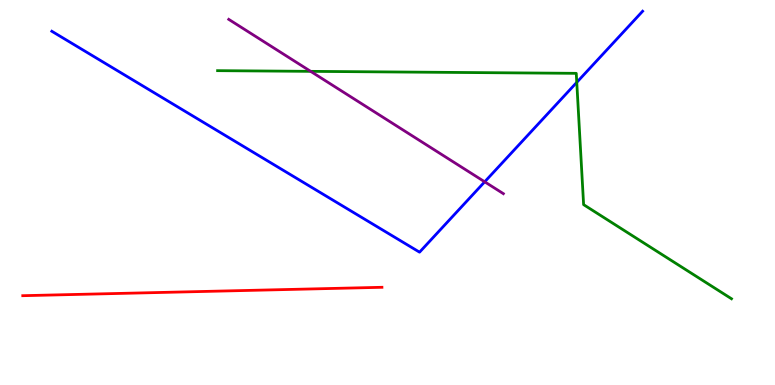[{'lines': ['blue', 'red'], 'intersections': []}, {'lines': ['green', 'red'], 'intersections': []}, {'lines': ['purple', 'red'], 'intersections': []}, {'lines': ['blue', 'green'], 'intersections': [{'x': 7.44, 'y': 7.86}]}, {'lines': ['blue', 'purple'], 'intersections': [{'x': 6.25, 'y': 5.28}]}, {'lines': ['green', 'purple'], 'intersections': [{'x': 4.01, 'y': 8.15}]}]